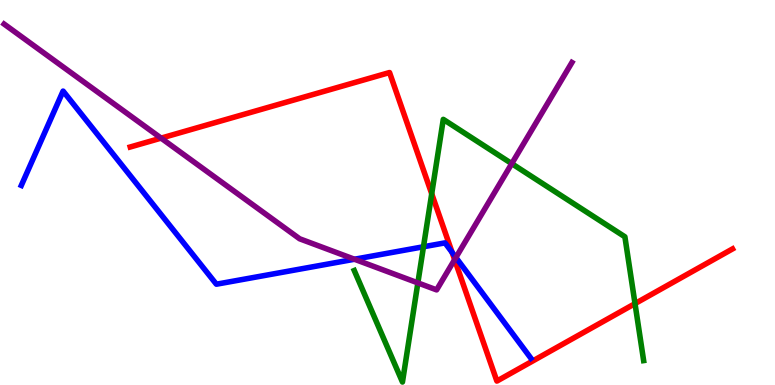[{'lines': ['blue', 'red'], 'intersections': [{'x': 5.83, 'y': 3.44}]}, {'lines': ['green', 'red'], 'intersections': [{'x': 5.57, 'y': 4.97}, {'x': 8.19, 'y': 2.11}]}, {'lines': ['purple', 'red'], 'intersections': [{'x': 2.08, 'y': 6.41}, {'x': 5.87, 'y': 3.26}]}, {'lines': ['blue', 'green'], 'intersections': [{'x': 5.46, 'y': 3.59}]}, {'lines': ['blue', 'purple'], 'intersections': [{'x': 4.57, 'y': 3.27}, {'x': 5.88, 'y': 3.31}]}, {'lines': ['green', 'purple'], 'intersections': [{'x': 5.39, 'y': 2.65}, {'x': 6.6, 'y': 5.75}]}]